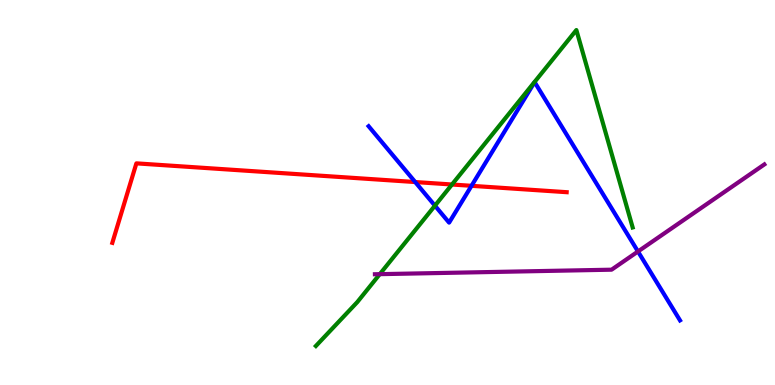[{'lines': ['blue', 'red'], 'intersections': [{'x': 5.36, 'y': 5.27}, {'x': 6.08, 'y': 5.17}]}, {'lines': ['green', 'red'], 'intersections': [{'x': 5.83, 'y': 5.21}]}, {'lines': ['purple', 'red'], 'intersections': []}, {'lines': ['blue', 'green'], 'intersections': [{'x': 5.61, 'y': 4.66}]}, {'lines': ['blue', 'purple'], 'intersections': [{'x': 8.23, 'y': 3.47}]}, {'lines': ['green', 'purple'], 'intersections': [{'x': 4.9, 'y': 2.88}]}]